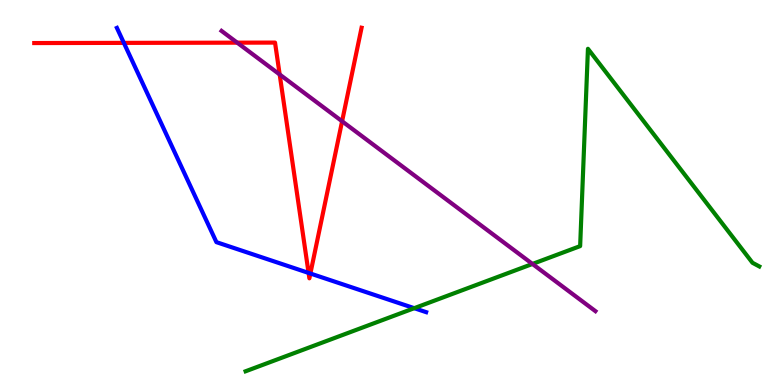[{'lines': ['blue', 'red'], 'intersections': [{'x': 1.6, 'y': 8.89}, {'x': 3.98, 'y': 2.91}, {'x': 4.0, 'y': 2.9}]}, {'lines': ['green', 'red'], 'intersections': []}, {'lines': ['purple', 'red'], 'intersections': [{'x': 3.06, 'y': 8.89}, {'x': 3.61, 'y': 8.07}, {'x': 4.41, 'y': 6.85}]}, {'lines': ['blue', 'green'], 'intersections': [{'x': 5.35, 'y': 2.0}]}, {'lines': ['blue', 'purple'], 'intersections': []}, {'lines': ['green', 'purple'], 'intersections': [{'x': 6.87, 'y': 3.14}]}]